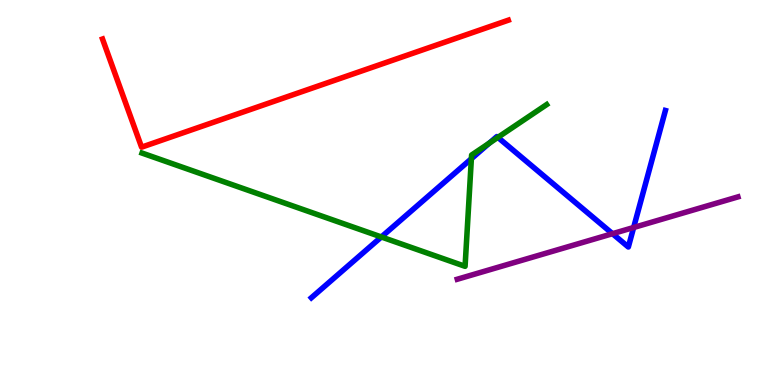[{'lines': ['blue', 'red'], 'intersections': []}, {'lines': ['green', 'red'], 'intersections': []}, {'lines': ['purple', 'red'], 'intersections': []}, {'lines': ['blue', 'green'], 'intersections': [{'x': 4.92, 'y': 3.85}, {'x': 6.08, 'y': 5.88}, {'x': 6.31, 'y': 6.28}, {'x': 6.42, 'y': 6.43}]}, {'lines': ['blue', 'purple'], 'intersections': [{'x': 7.9, 'y': 3.93}, {'x': 8.18, 'y': 4.09}]}, {'lines': ['green', 'purple'], 'intersections': []}]